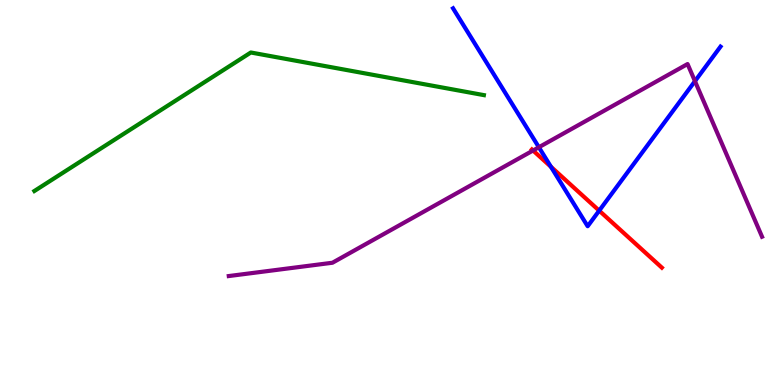[{'lines': ['blue', 'red'], 'intersections': [{'x': 7.11, 'y': 5.67}, {'x': 7.73, 'y': 4.53}]}, {'lines': ['green', 'red'], 'intersections': []}, {'lines': ['purple', 'red'], 'intersections': [{'x': 6.88, 'y': 6.09}]}, {'lines': ['blue', 'green'], 'intersections': []}, {'lines': ['blue', 'purple'], 'intersections': [{'x': 6.95, 'y': 6.18}, {'x': 8.97, 'y': 7.89}]}, {'lines': ['green', 'purple'], 'intersections': []}]